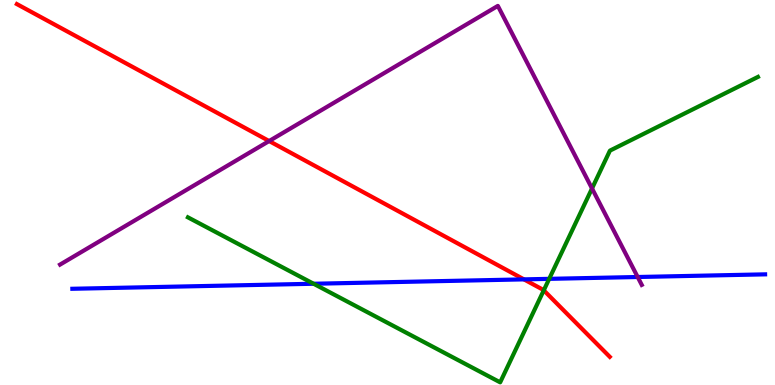[{'lines': ['blue', 'red'], 'intersections': [{'x': 6.76, 'y': 2.74}]}, {'lines': ['green', 'red'], 'intersections': [{'x': 7.02, 'y': 2.46}]}, {'lines': ['purple', 'red'], 'intersections': [{'x': 3.47, 'y': 6.34}]}, {'lines': ['blue', 'green'], 'intersections': [{'x': 4.05, 'y': 2.63}, {'x': 7.09, 'y': 2.76}]}, {'lines': ['blue', 'purple'], 'intersections': [{'x': 8.23, 'y': 2.81}]}, {'lines': ['green', 'purple'], 'intersections': [{'x': 7.64, 'y': 5.1}]}]